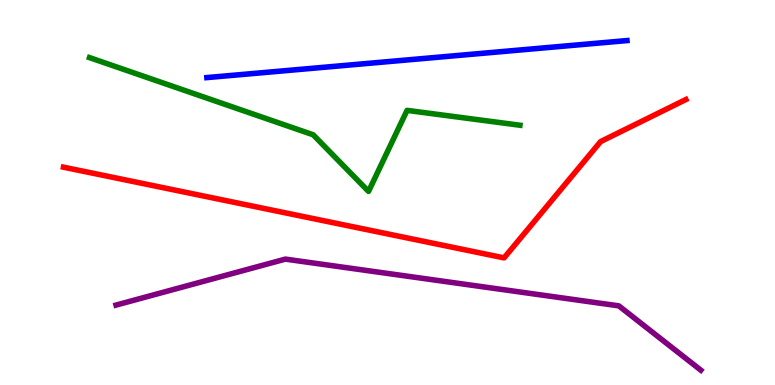[{'lines': ['blue', 'red'], 'intersections': []}, {'lines': ['green', 'red'], 'intersections': []}, {'lines': ['purple', 'red'], 'intersections': []}, {'lines': ['blue', 'green'], 'intersections': []}, {'lines': ['blue', 'purple'], 'intersections': []}, {'lines': ['green', 'purple'], 'intersections': []}]